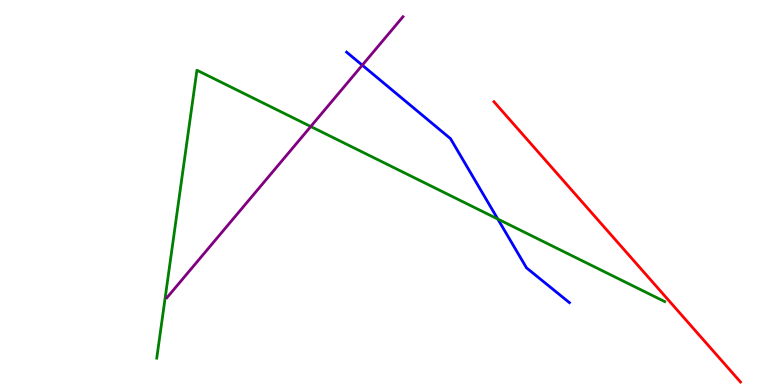[{'lines': ['blue', 'red'], 'intersections': []}, {'lines': ['green', 'red'], 'intersections': []}, {'lines': ['purple', 'red'], 'intersections': []}, {'lines': ['blue', 'green'], 'intersections': [{'x': 6.42, 'y': 4.31}]}, {'lines': ['blue', 'purple'], 'intersections': [{'x': 4.67, 'y': 8.31}]}, {'lines': ['green', 'purple'], 'intersections': [{'x': 4.01, 'y': 6.71}]}]